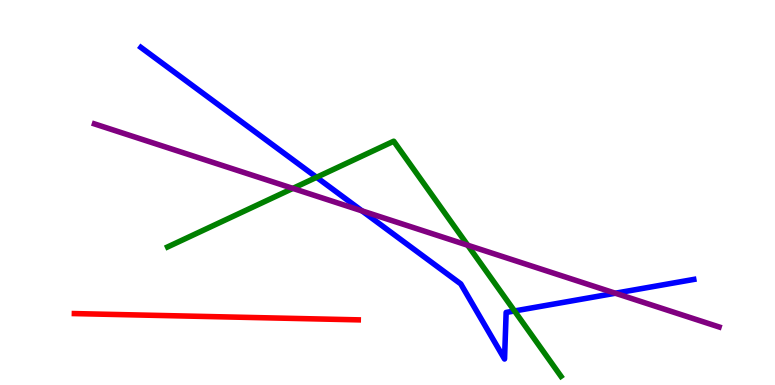[{'lines': ['blue', 'red'], 'intersections': []}, {'lines': ['green', 'red'], 'intersections': []}, {'lines': ['purple', 'red'], 'intersections': []}, {'lines': ['blue', 'green'], 'intersections': [{'x': 4.08, 'y': 5.39}, {'x': 6.64, 'y': 1.92}]}, {'lines': ['blue', 'purple'], 'intersections': [{'x': 4.67, 'y': 4.52}, {'x': 7.94, 'y': 2.38}]}, {'lines': ['green', 'purple'], 'intersections': [{'x': 3.78, 'y': 5.11}, {'x': 6.04, 'y': 3.63}]}]